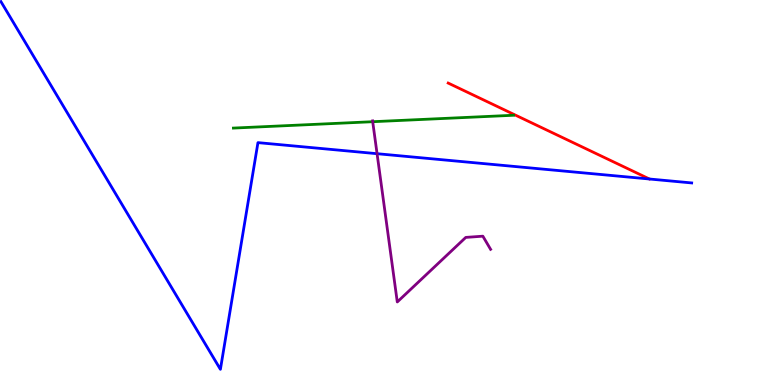[{'lines': ['blue', 'red'], 'intersections': []}, {'lines': ['green', 'red'], 'intersections': []}, {'lines': ['purple', 'red'], 'intersections': []}, {'lines': ['blue', 'green'], 'intersections': []}, {'lines': ['blue', 'purple'], 'intersections': [{'x': 4.87, 'y': 6.01}]}, {'lines': ['green', 'purple'], 'intersections': [{'x': 4.81, 'y': 6.84}]}]